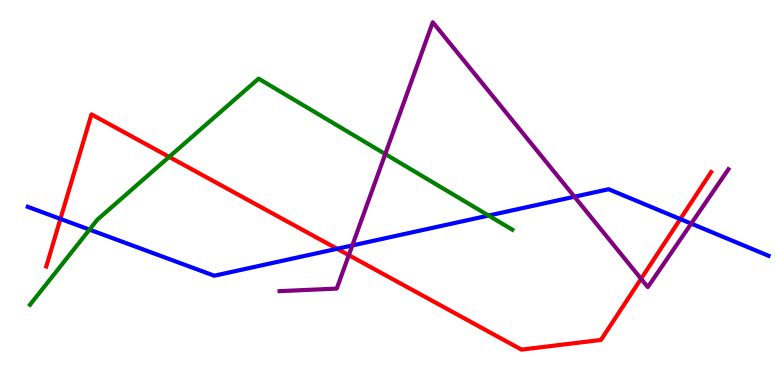[{'lines': ['blue', 'red'], 'intersections': [{'x': 0.78, 'y': 4.31}, {'x': 4.35, 'y': 3.54}, {'x': 8.78, 'y': 4.31}]}, {'lines': ['green', 'red'], 'intersections': [{'x': 2.18, 'y': 5.93}]}, {'lines': ['purple', 'red'], 'intersections': [{'x': 4.5, 'y': 3.37}, {'x': 8.27, 'y': 2.76}]}, {'lines': ['blue', 'green'], 'intersections': [{'x': 1.15, 'y': 4.04}, {'x': 6.3, 'y': 4.4}]}, {'lines': ['blue', 'purple'], 'intersections': [{'x': 4.55, 'y': 3.62}, {'x': 7.41, 'y': 4.89}, {'x': 8.92, 'y': 4.19}]}, {'lines': ['green', 'purple'], 'intersections': [{'x': 4.97, 'y': 6.0}]}]